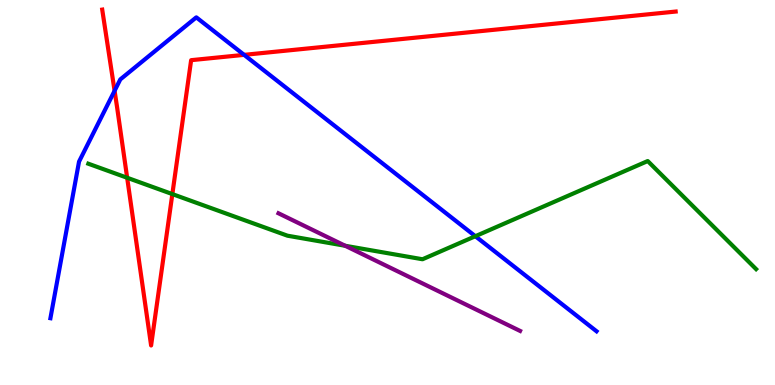[{'lines': ['blue', 'red'], 'intersections': [{'x': 1.48, 'y': 7.64}, {'x': 3.15, 'y': 8.58}]}, {'lines': ['green', 'red'], 'intersections': [{'x': 1.64, 'y': 5.38}, {'x': 2.22, 'y': 4.96}]}, {'lines': ['purple', 'red'], 'intersections': []}, {'lines': ['blue', 'green'], 'intersections': [{'x': 6.13, 'y': 3.86}]}, {'lines': ['blue', 'purple'], 'intersections': []}, {'lines': ['green', 'purple'], 'intersections': [{'x': 4.45, 'y': 3.62}]}]